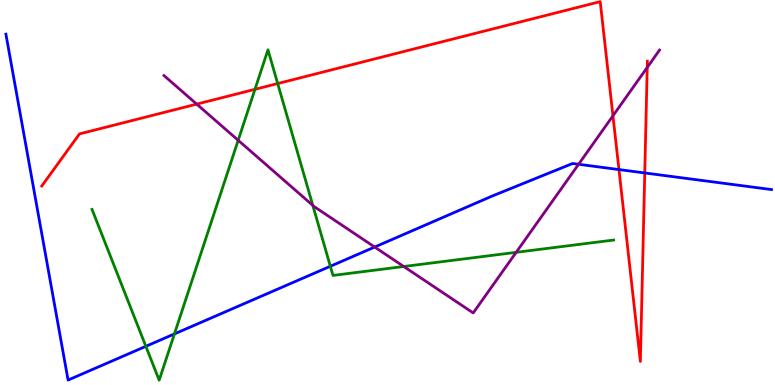[{'lines': ['blue', 'red'], 'intersections': [{'x': 7.99, 'y': 5.6}, {'x': 8.32, 'y': 5.51}]}, {'lines': ['green', 'red'], 'intersections': [{'x': 3.29, 'y': 7.68}, {'x': 3.58, 'y': 7.83}]}, {'lines': ['purple', 'red'], 'intersections': [{'x': 2.54, 'y': 7.3}, {'x': 7.91, 'y': 6.99}, {'x': 8.35, 'y': 8.25}]}, {'lines': ['blue', 'green'], 'intersections': [{'x': 1.88, 'y': 1.0}, {'x': 2.25, 'y': 1.33}, {'x': 4.26, 'y': 3.08}]}, {'lines': ['blue', 'purple'], 'intersections': [{'x': 4.83, 'y': 3.58}, {'x': 7.47, 'y': 5.73}]}, {'lines': ['green', 'purple'], 'intersections': [{'x': 3.07, 'y': 6.36}, {'x': 4.04, 'y': 4.67}, {'x': 5.21, 'y': 3.08}, {'x': 6.66, 'y': 3.45}]}]